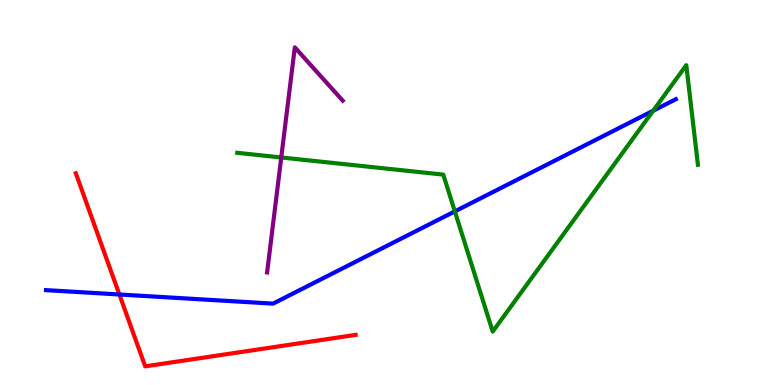[{'lines': ['blue', 'red'], 'intersections': [{'x': 1.54, 'y': 2.35}]}, {'lines': ['green', 'red'], 'intersections': []}, {'lines': ['purple', 'red'], 'intersections': []}, {'lines': ['blue', 'green'], 'intersections': [{'x': 5.87, 'y': 4.51}, {'x': 8.43, 'y': 7.12}]}, {'lines': ['blue', 'purple'], 'intersections': []}, {'lines': ['green', 'purple'], 'intersections': [{'x': 3.63, 'y': 5.91}]}]